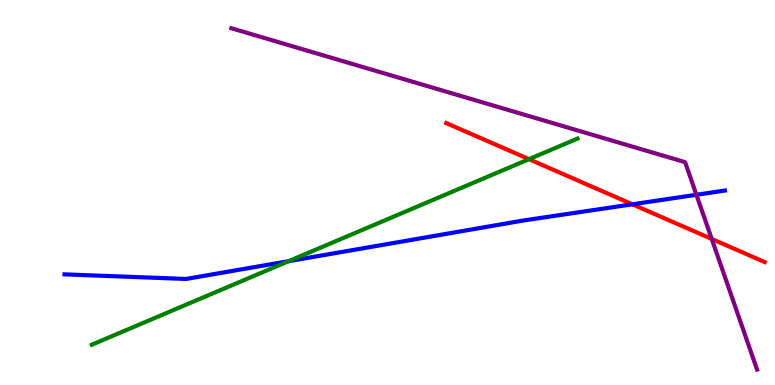[{'lines': ['blue', 'red'], 'intersections': [{'x': 8.16, 'y': 4.69}]}, {'lines': ['green', 'red'], 'intersections': [{'x': 6.83, 'y': 5.87}]}, {'lines': ['purple', 'red'], 'intersections': [{'x': 9.18, 'y': 3.79}]}, {'lines': ['blue', 'green'], 'intersections': [{'x': 3.72, 'y': 3.22}]}, {'lines': ['blue', 'purple'], 'intersections': [{'x': 8.99, 'y': 4.94}]}, {'lines': ['green', 'purple'], 'intersections': []}]